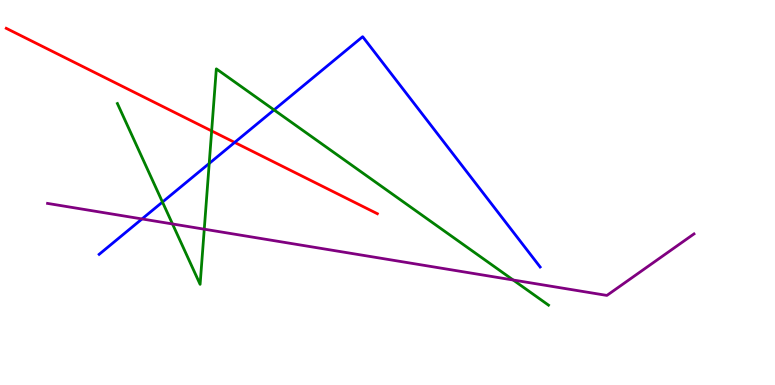[{'lines': ['blue', 'red'], 'intersections': [{'x': 3.03, 'y': 6.3}]}, {'lines': ['green', 'red'], 'intersections': [{'x': 2.73, 'y': 6.6}]}, {'lines': ['purple', 'red'], 'intersections': []}, {'lines': ['blue', 'green'], 'intersections': [{'x': 2.1, 'y': 4.75}, {'x': 2.7, 'y': 5.75}, {'x': 3.54, 'y': 7.15}]}, {'lines': ['blue', 'purple'], 'intersections': [{'x': 1.83, 'y': 4.31}]}, {'lines': ['green', 'purple'], 'intersections': [{'x': 2.23, 'y': 4.18}, {'x': 2.64, 'y': 4.05}, {'x': 6.62, 'y': 2.73}]}]